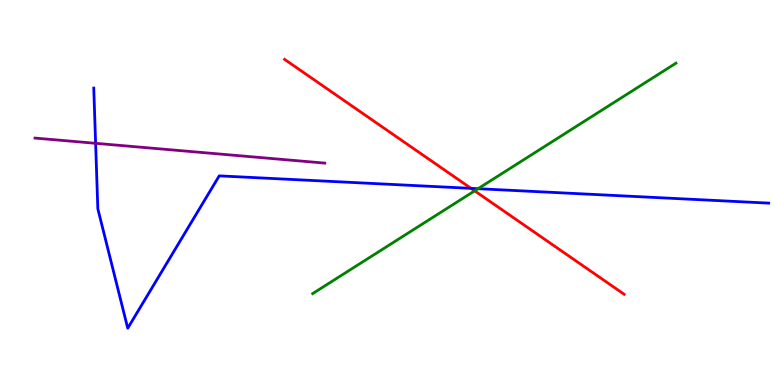[{'lines': ['blue', 'red'], 'intersections': [{'x': 6.08, 'y': 5.11}]}, {'lines': ['green', 'red'], 'intersections': [{'x': 6.12, 'y': 5.04}]}, {'lines': ['purple', 'red'], 'intersections': []}, {'lines': ['blue', 'green'], 'intersections': [{'x': 6.17, 'y': 5.1}]}, {'lines': ['blue', 'purple'], 'intersections': [{'x': 1.23, 'y': 6.28}]}, {'lines': ['green', 'purple'], 'intersections': []}]